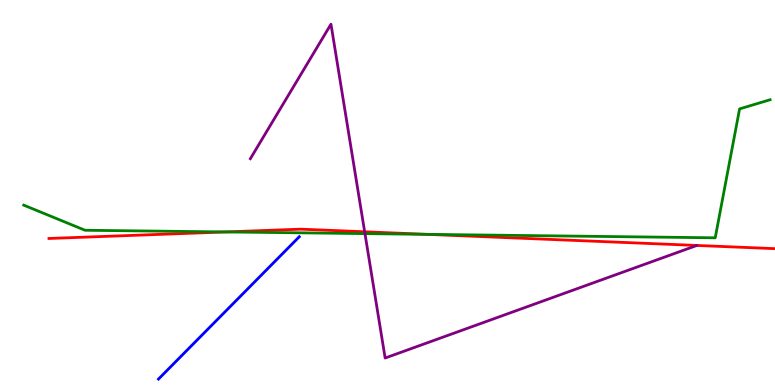[{'lines': ['blue', 'red'], 'intersections': []}, {'lines': ['green', 'red'], 'intersections': [{'x': 2.91, 'y': 3.98}, {'x': 5.51, 'y': 3.91}]}, {'lines': ['purple', 'red'], 'intersections': [{'x': 4.71, 'y': 3.98}]}, {'lines': ['blue', 'green'], 'intersections': []}, {'lines': ['blue', 'purple'], 'intersections': []}, {'lines': ['green', 'purple'], 'intersections': [{'x': 4.71, 'y': 3.93}]}]